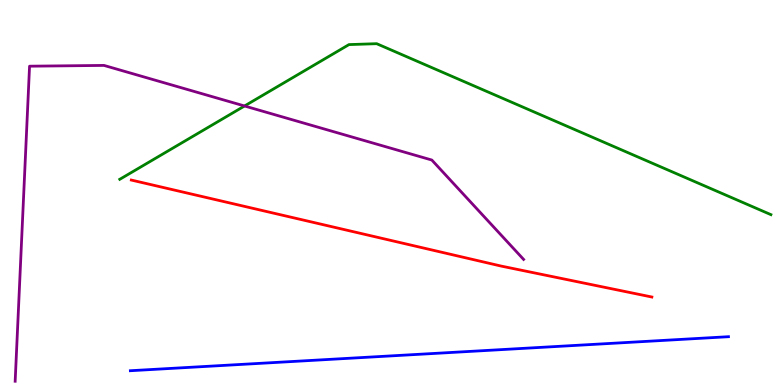[{'lines': ['blue', 'red'], 'intersections': []}, {'lines': ['green', 'red'], 'intersections': []}, {'lines': ['purple', 'red'], 'intersections': []}, {'lines': ['blue', 'green'], 'intersections': []}, {'lines': ['blue', 'purple'], 'intersections': []}, {'lines': ['green', 'purple'], 'intersections': [{'x': 3.16, 'y': 7.25}]}]